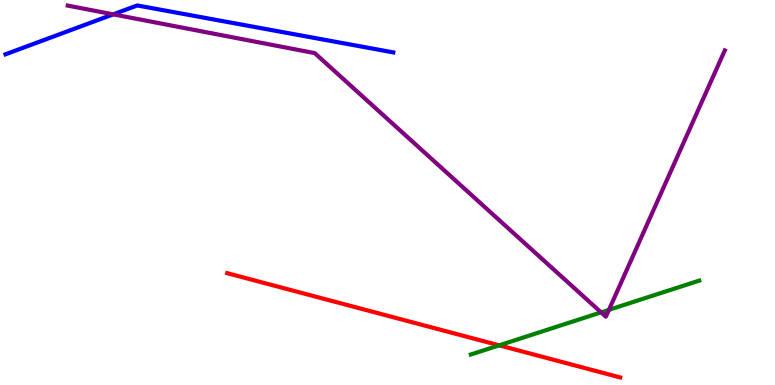[{'lines': ['blue', 'red'], 'intersections': []}, {'lines': ['green', 'red'], 'intersections': [{'x': 6.44, 'y': 1.03}]}, {'lines': ['purple', 'red'], 'intersections': []}, {'lines': ['blue', 'green'], 'intersections': []}, {'lines': ['blue', 'purple'], 'intersections': [{'x': 1.46, 'y': 9.63}]}, {'lines': ['green', 'purple'], 'intersections': [{'x': 7.76, 'y': 1.89}, {'x': 7.86, 'y': 1.95}]}]